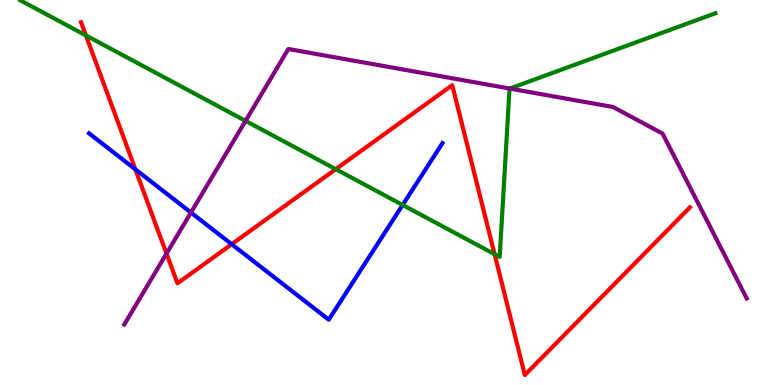[{'lines': ['blue', 'red'], 'intersections': [{'x': 1.75, 'y': 5.6}, {'x': 2.99, 'y': 3.66}]}, {'lines': ['green', 'red'], 'intersections': [{'x': 1.11, 'y': 9.08}, {'x': 4.33, 'y': 5.61}, {'x': 6.38, 'y': 3.4}]}, {'lines': ['purple', 'red'], 'intersections': [{'x': 2.15, 'y': 3.41}]}, {'lines': ['blue', 'green'], 'intersections': [{'x': 5.2, 'y': 4.68}]}, {'lines': ['blue', 'purple'], 'intersections': [{'x': 2.46, 'y': 4.48}]}, {'lines': ['green', 'purple'], 'intersections': [{'x': 3.17, 'y': 6.86}, {'x': 6.58, 'y': 7.7}]}]